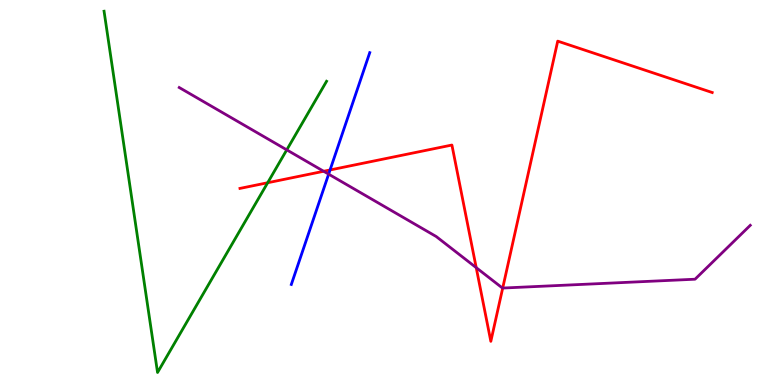[{'lines': ['blue', 'red'], 'intersections': [{'x': 4.26, 'y': 5.59}]}, {'lines': ['green', 'red'], 'intersections': [{'x': 3.45, 'y': 5.25}]}, {'lines': ['purple', 'red'], 'intersections': [{'x': 4.18, 'y': 5.55}, {'x': 6.14, 'y': 3.05}, {'x': 6.49, 'y': 2.52}]}, {'lines': ['blue', 'green'], 'intersections': []}, {'lines': ['blue', 'purple'], 'intersections': [{'x': 4.24, 'y': 5.48}]}, {'lines': ['green', 'purple'], 'intersections': [{'x': 3.7, 'y': 6.11}]}]